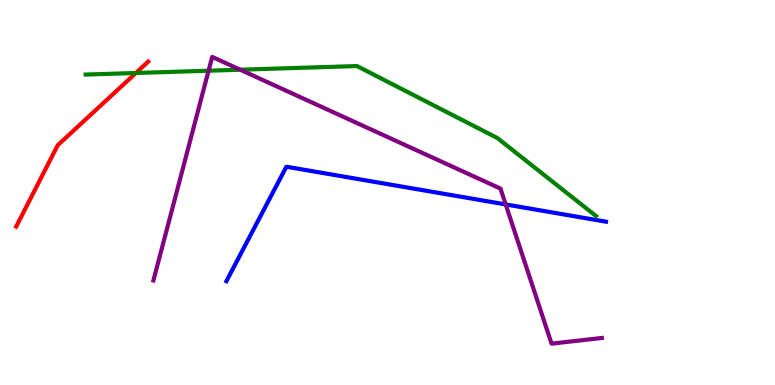[{'lines': ['blue', 'red'], 'intersections': []}, {'lines': ['green', 'red'], 'intersections': [{'x': 1.75, 'y': 8.1}]}, {'lines': ['purple', 'red'], 'intersections': []}, {'lines': ['blue', 'green'], 'intersections': []}, {'lines': ['blue', 'purple'], 'intersections': [{'x': 6.53, 'y': 4.69}]}, {'lines': ['green', 'purple'], 'intersections': [{'x': 2.69, 'y': 8.16}, {'x': 3.1, 'y': 8.19}]}]